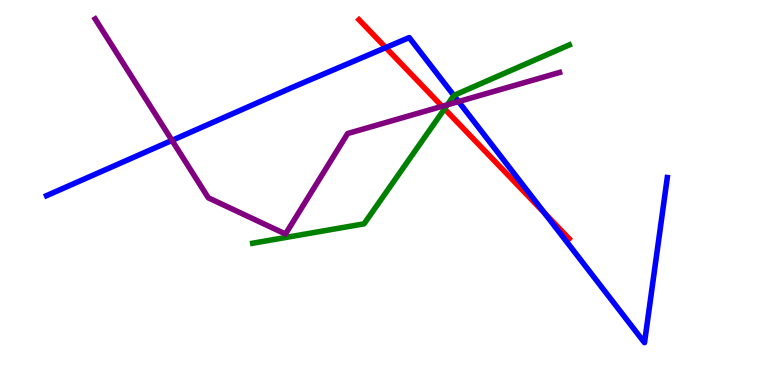[{'lines': ['blue', 'red'], 'intersections': [{'x': 4.98, 'y': 8.76}, {'x': 7.03, 'y': 4.46}]}, {'lines': ['green', 'red'], 'intersections': [{'x': 5.74, 'y': 7.17}]}, {'lines': ['purple', 'red'], 'intersections': [{'x': 5.7, 'y': 7.24}]}, {'lines': ['blue', 'green'], 'intersections': [{'x': 5.86, 'y': 7.52}]}, {'lines': ['blue', 'purple'], 'intersections': [{'x': 2.22, 'y': 6.35}, {'x': 5.92, 'y': 7.36}]}, {'lines': ['green', 'purple'], 'intersections': [{'x': 5.77, 'y': 7.28}]}]